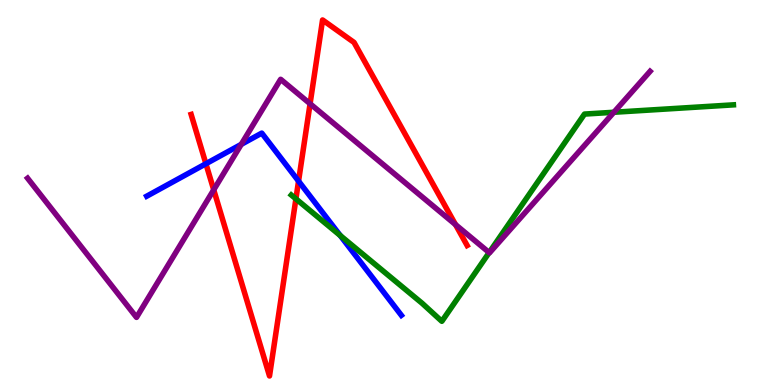[{'lines': ['blue', 'red'], 'intersections': [{'x': 2.66, 'y': 5.75}, {'x': 3.85, 'y': 5.3}]}, {'lines': ['green', 'red'], 'intersections': [{'x': 3.82, 'y': 4.84}]}, {'lines': ['purple', 'red'], 'intersections': [{'x': 2.76, 'y': 5.07}, {'x': 4.0, 'y': 7.31}, {'x': 5.88, 'y': 4.17}]}, {'lines': ['blue', 'green'], 'intersections': [{'x': 4.39, 'y': 3.88}]}, {'lines': ['blue', 'purple'], 'intersections': [{'x': 3.11, 'y': 6.25}]}, {'lines': ['green', 'purple'], 'intersections': [{'x': 6.31, 'y': 3.44}, {'x': 7.92, 'y': 7.08}]}]